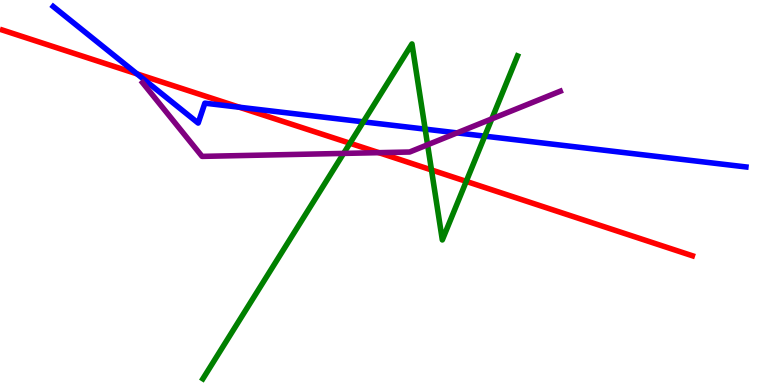[{'lines': ['blue', 'red'], 'intersections': [{'x': 1.77, 'y': 8.08}, {'x': 3.09, 'y': 7.21}]}, {'lines': ['green', 'red'], 'intersections': [{'x': 4.52, 'y': 6.28}, {'x': 5.57, 'y': 5.59}, {'x': 6.02, 'y': 5.29}]}, {'lines': ['purple', 'red'], 'intersections': [{'x': 4.89, 'y': 6.03}]}, {'lines': ['blue', 'green'], 'intersections': [{'x': 4.69, 'y': 6.84}, {'x': 5.49, 'y': 6.65}, {'x': 6.25, 'y': 6.46}]}, {'lines': ['blue', 'purple'], 'intersections': [{'x': 5.9, 'y': 6.55}]}, {'lines': ['green', 'purple'], 'intersections': [{'x': 4.43, 'y': 6.02}, {'x': 5.52, 'y': 6.24}, {'x': 6.35, 'y': 6.91}]}]